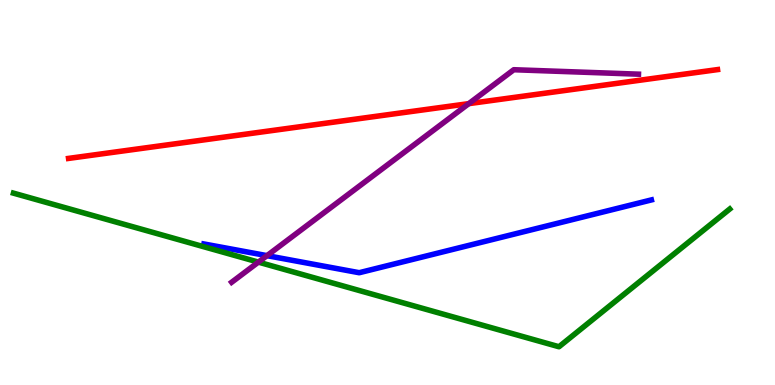[{'lines': ['blue', 'red'], 'intersections': []}, {'lines': ['green', 'red'], 'intersections': []}, {'lines': ['purple', 'red'], 'intersections': [{'x': 6.05, 'y': 7.31}]}, {'lines': ['blue', 'green'], 'intersections': []}, {'lines': ['blue', 'purple'], 'intersections': [{'x': 3.45, 'y': 3.36}]}, {'lines': ['green', 'purple'], 'intersections': [{'x': 3.33, 'y': 3.19}]}]